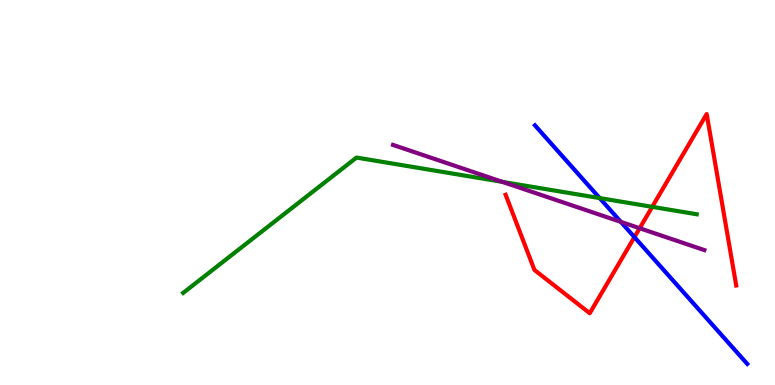[{'lines': ['blue', 'red'], 'intersections': [{'x': 8.19, 'y': 3.84}]}, {'lines': ['green', 'red'], 'intersections': [{'x': 8.42, 'y': 4.63}]}, {'lines': ['purple', 'red'], 'intersections': [{'x': 8.25, 'y': 4.07}]}, {'lines': ['blue', 'green'], 'intersections': [{'x': 7.74, 'y': 4.85}]}, {'lines': ['blue', 'purple'], 'intersections': [{'x': 8.01, 'y': 4.24}]}, {'lines': ['green', 'purple'], 'intersections': [{'x': 6.48, 'y': 5.28}]}]